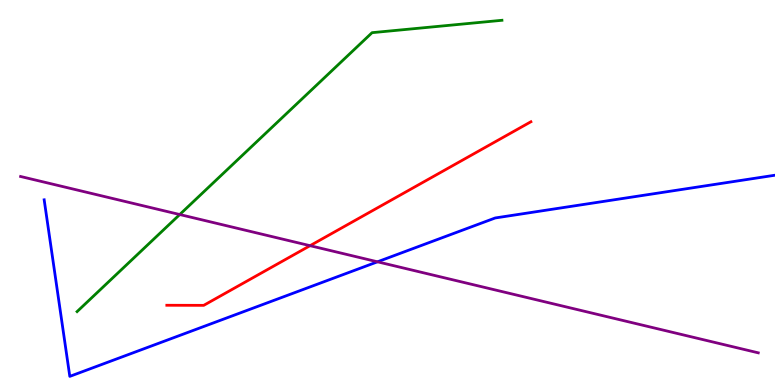[{'lines': ['blue', 'red'], 'intersections': []}, {'lines': ['green', 'red'], 'intersections': []}, {'lines': ['purple', 'red'], 'intersections': [{'x': 4.0, 'y': 3.62}]}, {'lines': ['blue', 'green'], 'intersections': []}, {'lines': ['blue', 'purple'], 'intersections': [{'x': 4.87, 'y': 3.2}]}, {'lines': ['green', 'purple'], 'intersections': [{'x': 2.32, 'y': 4.43}]}]